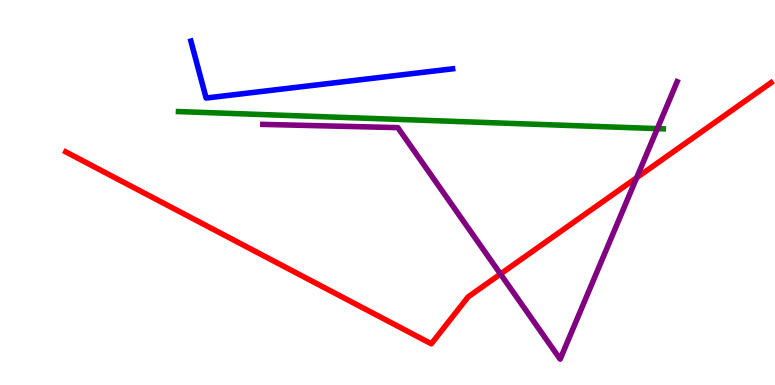[{'lines': ['blue', 'red'], 'intersections': []}, {'lines': ['green', 'red'], 'intersections': []}, {'lines': ['purple', 'red'], 'intersections': [{'x': 6.46, 'y': 2.88}, {'x': 8.21, 'y': 5.38}]}, {'lines': ['blue', 'green'], 'intersections': []}, {'lines': ['blue', 'purple'], 'intersections': []}, {'lines': ['green', 'purple'], 'intersections': [{'x': 8.48, 'y': 6.66}]}]